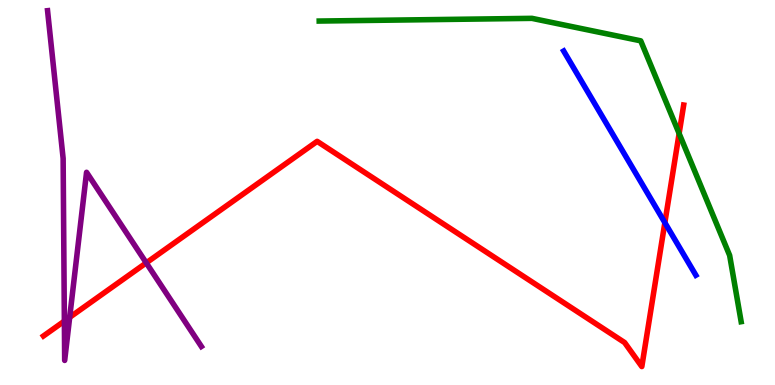[{'lines': ['blue', 'red'], 'intersections': [{'x': 8.58, 'y': 4.22}]}, {'lines': ['green', 'red'], 'intersections': [{'x': 8.76, 'y': 6.53}]}, {'lines': ['purple', 'red'], 'intersections': [{'x': 0.831, 'y': 1.66}, {'x': 0.899, 'y': 1.76}, {'x': 1.89, 'y': 3.17}]}, {'lines': ['blue', 'green'], 'intersections': []}, {'lines': ['blue', 'purple'], 'intersections': []}, {'lines': ['green', 'purple'], 'intersections': []}]